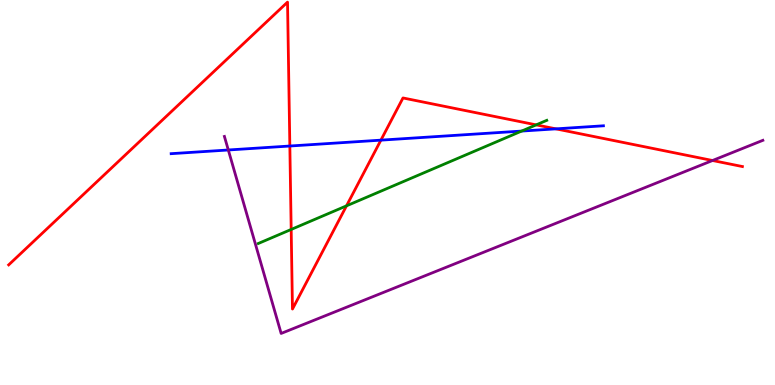[{'lines': ['blue', 'red'], 'intersections': [{'x': 3.74, 'y': 6.21}, {'x': 4.91, 'y': 6.36}, {'x': 7.17, 'y': 6.65}]}, {'lines': ['green', 'red'], 'intersections': [{'x': 3.76, 'y': 4.04}, {'x': 4.47, 'y': 4.65}, {'x': 6.92, 'y': 6.76}]}, {'lines': ['purple', 'red'], 'intersections': [{'x': 9.19, 'y': 5.83}]}, {'lines': ['blue', 'green'], 'intersections': [{'x': 6.73, 'y': 6.6}]}, {'lines': ['blue', 'purple'], 'intersections': [{'x': 2.95, 'y': 6.1}]}, {'lines': ['green', 'purple'], 'intersections': []}]